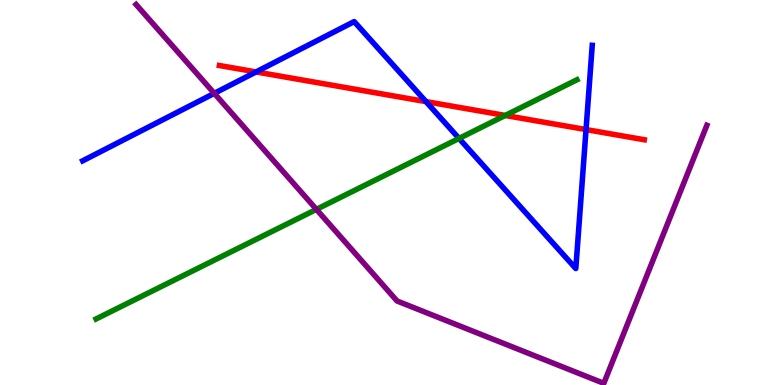[{'lines': ['blue', 'red'], 'intersections': [{'x': 3.3, 'y': 8.13}, {'x': 5.5, 'y': 7.36}, {'x': 7.56, 'y': 6.63}]}, {'lines': ['green', 'red'], 'intersections': [{'x': 6.52, 'y': 7.0}]}, {'lines': ['purple', 'red'], 'intersections': []}, {'lines': ['blue', 'green'], 'intersections': [{'x': 5.92, 'y': 6.4}]}, {'lines': ['blue', 'purple'], 'intersections': [{'x': 2.76, 'y': 7.58}]}, {'lines': ['green', 'purple'], 'intersections': [{'x': 4.08, 'y': 4.56}]}]